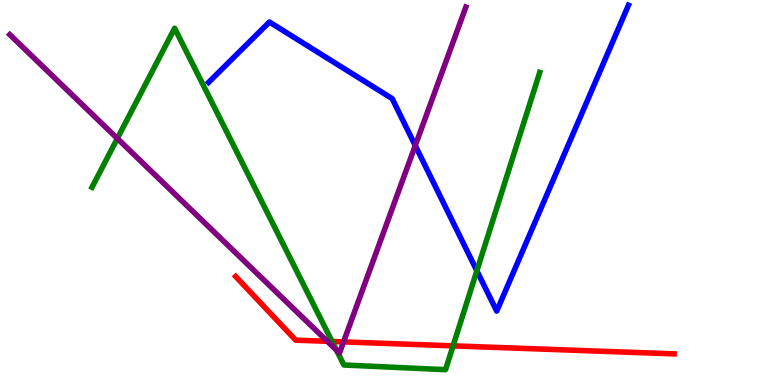[{'lines': ['blue', 'red'], 'intersections': []}, {'lines': ['green', 'red'], 'intersections': [{'x': 4.28, 'y': 1.13}, {'x': 5.85, 'y': 1.02}]}, {'lines': ['purple', 'red'], 'intersections': [{'x': 4.22, 'y': 1.13}, {'x': 4.43, 'y': 1.12}]}, {'lines': ['blue', 'green'], 'intersections': [{'x': 6.15, 'y': 2.97}]}, {'lines': ['blue', 'purple'], 'intersections': [{'x': 5.36, 'y': 6.22}]}, {'lines': ['green', 'purple'], 'intersections': [{'x': 1.51, 'y': 6.4}, {'x': 4.34, 'y': 0.907}]}]